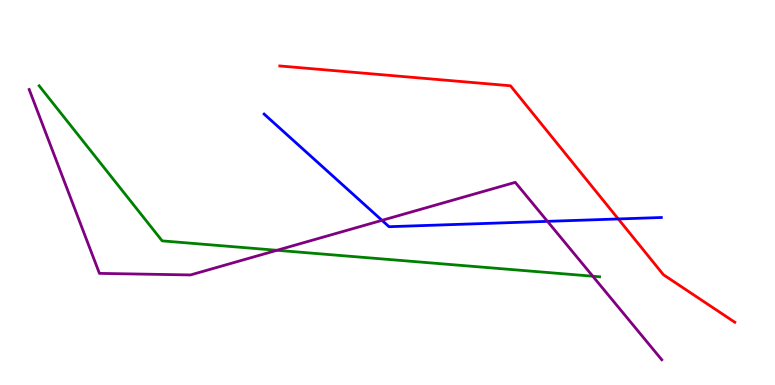[{'lines': ['blue', 'red'], 'intersections': [{'x': 7.98, 'y': 4.31}]}, {'lines': ['green', 'red'], 'intersections': []}, {'lines': ['purple', 'red'], 'intersections': []}, {'lines': ['blue', 'green'], 'intersections': []}, {'lines': ['blue', 'purple'], 'intersections': [{'x': 4.93, 'y': 4.28}, {'x': 7.06, 'y': 4.25}]}, {'lines': ['green', 'purple'], 'intersections': [{'x': 3.57, 'y': 3.5}, {'x': 7.65, 'y': 2.83}]}]